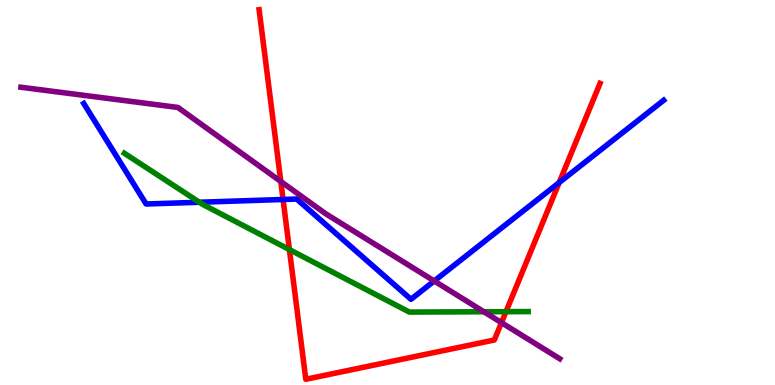[{'lines': ['blue', 'red'], 'intersections': [{'x': 3.65, 'y': 4.82}, {'x': 7.22, 'y': 5.26}]}, {'lines': ['green', 'red'], 'intersections': [{'x': 3.73, 'y': 3.52}, {'x': 6.53, 'y': 1.9}]}, {'lines': ['purple', 'red'], 'intersections': [{'x': 3.62, 'y': 5.29}, {'x': 6.47, 'y': 1.62}]}, {'lines': ['blue', 'green'], 'intersections': [{'x': 2.57, 'y': 4.75}]}, {'lines': ['blue', 'purple'], 'intersections': [{'x': 5.6, 'y': 2.7}]}, {'lines': ['green', 'purple'], 'intersections': [{'x': 6.24, 'y': 1.9}]}]